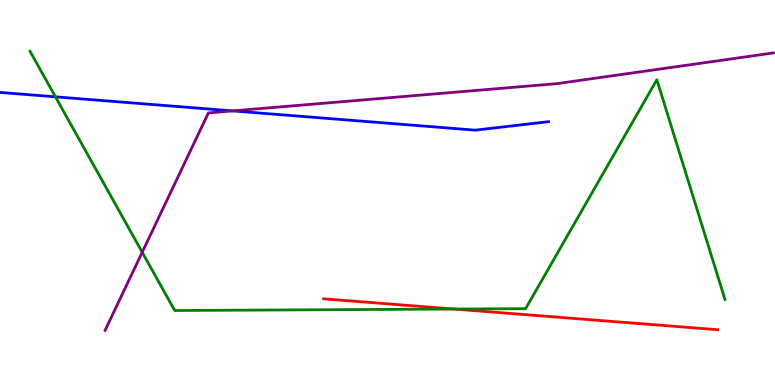[{'lines': ['blue', 'red'], 'intersections': []}, {'lines': ['green', 'red'], 'intersections': [{'x': 5.86, 'y': 1.97}]}, {'lines': ['purple', 'red'], 'intersections': []}, {'lines': ['blue', 'green'], 'intersections': [{'x': 0.716, 'y': 7.49}]}, {'lines': ['blue', 'purple'], 'intersections': [{'x': 3.0, 'y': 7.12}]}, {'lines': ['green', 'purple'], 'intersections': [{'x': 1.83, 'y': 3.45}]}]